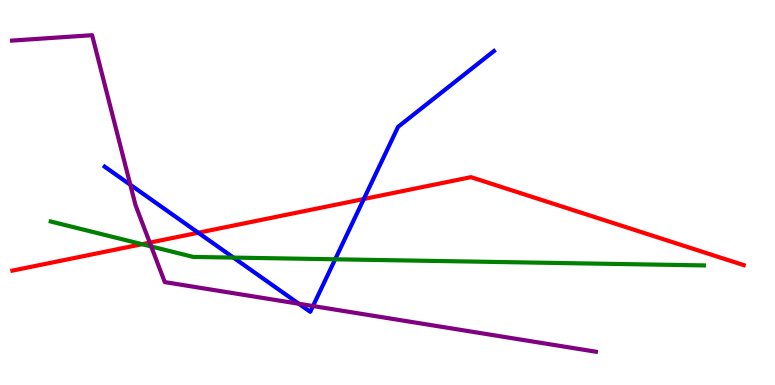[{'lines': ['blue', 'red'], 'intersections': [{'x': 2.56, 'y': 3.95}, {'x': 4.69, 'y': 4.83}]}, {'lines': ['green', 'red'], 'intersections': [{'x': 1.83, 'y': 3.66}]}, {'lines': ['purple', 'red'], 'intersections': [{'x': 1.93, 'y': 3.7}]}, {'lines': ['blue', 'green'], 'intersections': [{'x': 3.01, 'y': 3.31}, {'x': 4.32, 'y': 3.27}]}, {'lines': ['blue', 'purple'], 'intersections': [{'x': 1.68, 'y': 5.2}, {'x': 3.86, 'y': 2.11}, {'x': 4.04, 'y': 2.05}]}, {'lines': ['green', 'purple'], 'intersections': [{'x': 1.95, 'y': 3.6}]}]